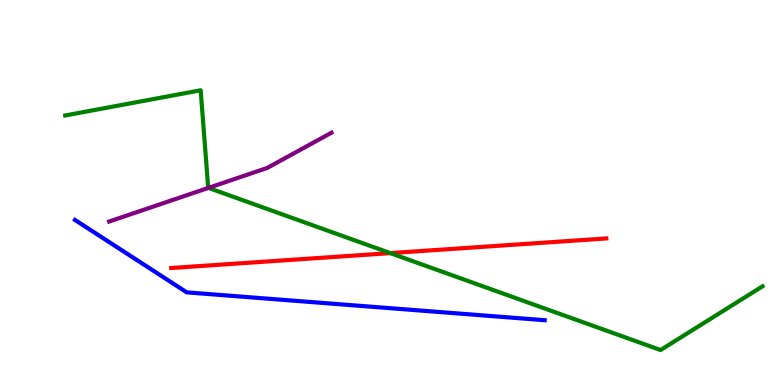[{'lines': ['blue', 'red'], 'intersections': []}, {'lines': ['green', 'red'], 'intersections': [{'x': 5.04, 'y': 3.43}]}, {'lines': ['purple', 'red'], 'intersections': []}, {'lines': ['blue', 'green'], 'intersections': []}, {'lines': ['blue', 'purple'], 'intersections': []}, {'lines': ['green', 'purple'], 'intersections': [{'x': 2.69, 'y': 5.12}]}]